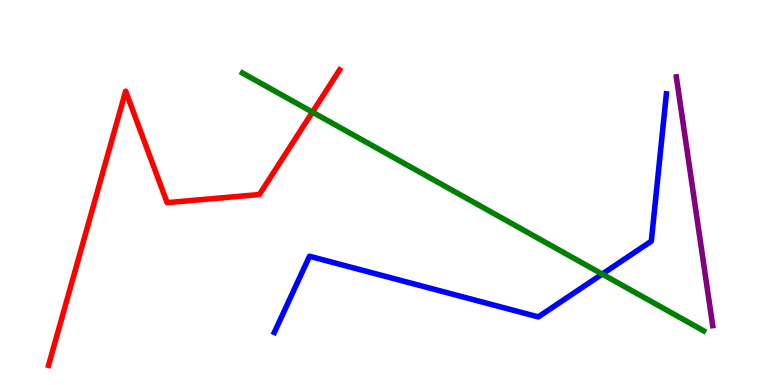[{'lines': ['blue', 'red'], 'intersections': []}, {'lines': ['green', 'red'], 'intersections': [{'x': 4.03, 'y': 7.09}]}, {'lines': ['purple', 'red'], 'intersections': []}, {'lines': ['blue', 'green'], 'intersections': [{'x': 7.77, 'y': 2.88}]}, {'lines': ['blue', 'purple'], 'intersections': []}, {'lines': ['green', 'purple'], 'intersections': []}]